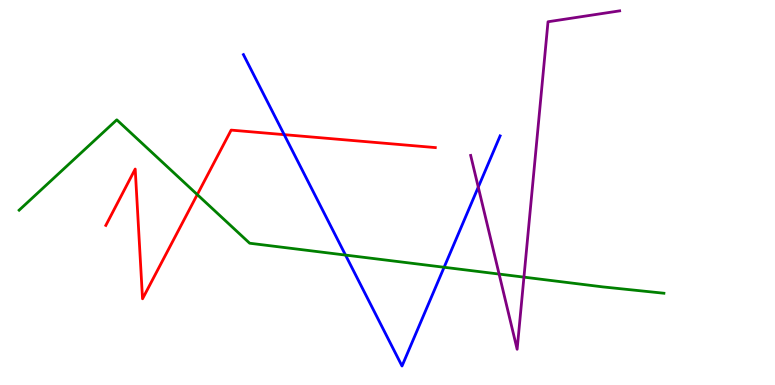[{'lines': ['blue', 'red'], 'intersections': [{'x': 3.67, 'y': 6.5}]}, {'lines': ['green', 'red'], 'intersections': [{'x': 2.55, 'y': 4.95}]}, {'lines': ['purple', 'red'], 'intersections': []}, {'lines': ['blue', 'green'], 'intersections': [{'x': 4.46, 'y': 3.37}, {'x': 5.73, 'y': 3.06}]}, {'lines': ['blue', 'purple'], 'intersections': [{'x': 6.17, 'y': 5.14}]}, {'lines': ['green', 'purple'], 'intersections': [{'x': 6.44, 'y': 2.88}, {'x': 6.76, 'y': 2.8}]}]